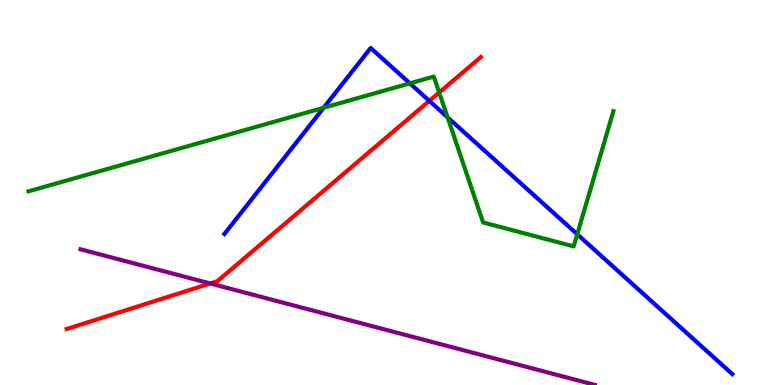[{'lines': ['blue', 'red'], 'intersections': [{'x': 5.54, 'y': 7.38}]}, {'lines': ['green', 'red'], 'intersections': [{'x': 5.67, 'y': 7.6}]}, {'lines': ['purple', 'red'], 'intersections': [{'x': 2.71, 'y': 2.64}]}, {'lines': ['blue', 'green'], 'intersections': [{'x': 4.18, 'y': 7.2}, {'x': 5.29, 'y': 7.84}, {'x': 5.78, 'y': 6.95}, {'x': 7.45, 'y': 3.91}]}, {'lines': ['blue', 'purple'], 'intersections': []}, {'lines': ['green', 'purple'], 'intersections': []}]